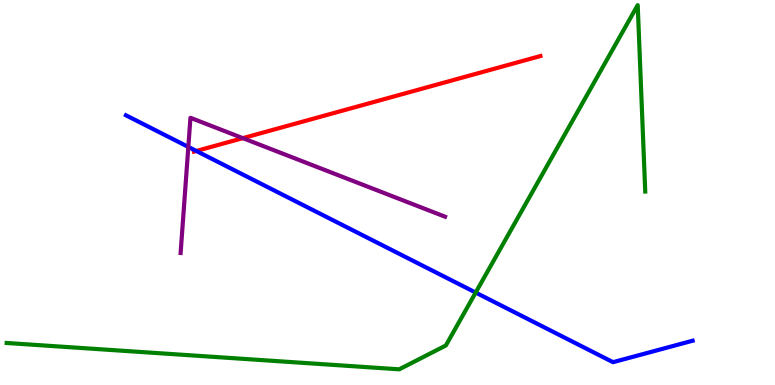[{'lines': ['blue', 'red'], 'intersections': [{'x': 2.53, 'y': 6.08}]}, {'lines': ['green', 'red'], 'intersections': []}, {'lines': ['purple', 'red'], 'intersections': [{'x': 3.13, 'y': 6.41}]}, {'lines': ['blue', 'green'], 'intersections': [{'x': 6.14, 'y': 2.4}]}, {'lines': ['blue', 'purple'], 'intersections': [{'x': 2.43, 'y': 6.18}]}, {'lines': ['green', 'purple'], 'intersections': []}]